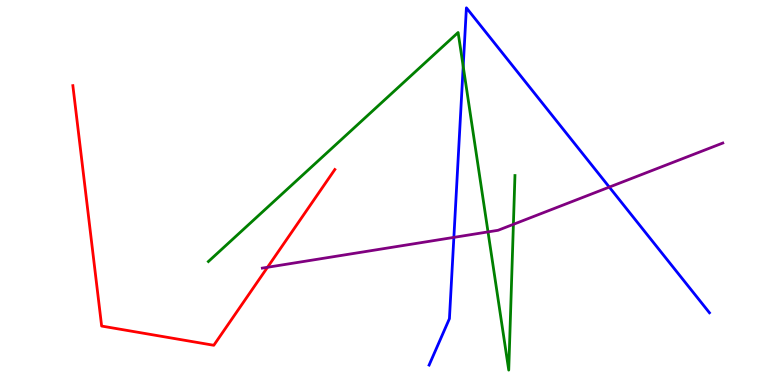[{'lines': ['blue', 'red'], 'intersections': []}, {'lines': ['green', 'red'], 'intersections': []}, {'lines': ['purple', 'red'], 'intersections': [{'x': 3.45, 'y': 3.06}]}, {'lines': ['blue', 'green'], 'intersections': [{'x': 5.98, 'y': 8.28}]}, {'lines': ['blue', 'purple'], 'intersections': [{'x': 5.86, 'y': 3.83}, {'x': 7.86, 'y': 5.14}]}, {'lines': ['green', 'purple'], 'intersections': [{'x': 6.3, 'y': 3.98}, {'x': 6.62, 'y': 4.17}]}]